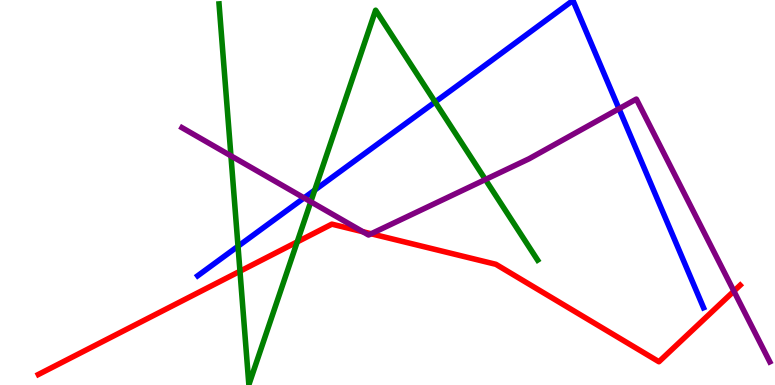[{'lines': ['blue', 'red'], 'intersections': []}, {'lines': ['green', 'red'], 'intersections': [{'x': 3.1, 'y': 2.96}, {'x': 3.83, 'y': 3.72}]}, {'lines': ['purple', 'red'], 'intersections': [{'x': 4.68, 'y': 3.98}, {'x': 4.79, 'y': 3.93}, {'x': 9.47, 'y': 2.44}]}, {'lines': ['blue', 'green'], 'intersections': [{'x': 3.07, 'y': 3.6}, {'x': 4.06, 'y': 5.06}, {'x': 5.61, 'y': 7.35}]}, {'lines': ['blue', 'purple'], 'intersections': [{'x': 3.92, 'y': 4.86}, {'x': 7.99, 'y': 7.18}]}, {'lines': ['green', 'purple'], 'intersections': [{'x': 2.98, 'y': 5.95}, {'x': 4.01, 'y': 4.76}, {'x': 6.26, 'y': 5.34}]}]